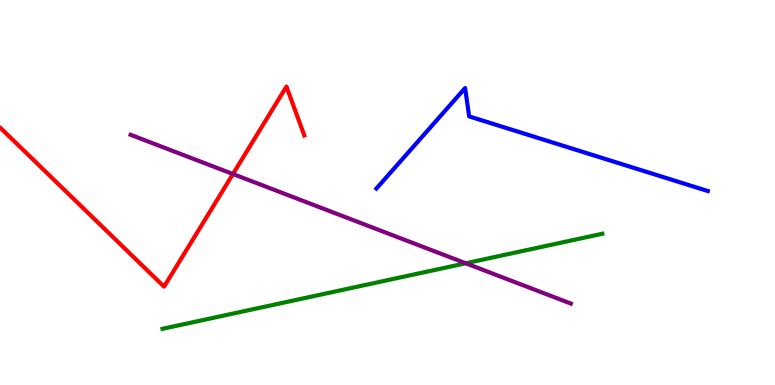[{'lines': ['blue', 'red'], 'intersections': []}, {'lines': ['green', 'red'], 'intersections': []}, {'lines': ['purple', 'red'], 'intersections': [{'x': 3.01, 'y': 5.48}]}, {'lines': ['blue', 'green'], 'intersections': []}, {'lines': ['blue', 'purple'], 'intersections': []}, {'lines': ['green', 'purple'], 'intersections': [{'x': 6.01, 'y': 3.16}]}]